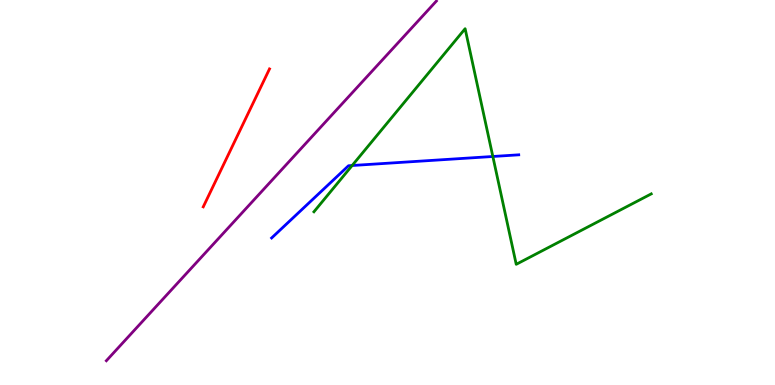[{'lines': ['blue', 'red'], 'intersections': []}, {'lines': ['green', 'red'], 'intersections': []}, {'lines': ['purple', 'red'], 'intersections': []}, {'lines': ['blue', 'green'], 'intersections': [{'x': 4.54, 'y': 5.7}, {'x': 6.36, 'y': 5.94}]}, {'lines': ['blue', 'purple'], 'intersections': []}, {'lines': ['green', 'purple'], 'intersections': []}]